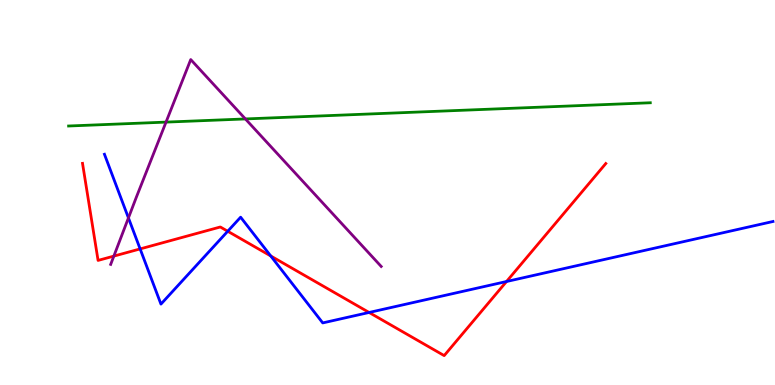[{'lines': ['blue', 'red'], 'intersections': [{'x': 1.81, 'y': 3.53}, {'x': 2.94, 'y': 3.99}, {'x': 3.49, 'y': 3.35}, {'x': 4.76, 'y': 1.88}, {'x': 6.54, 'y': 2.69}]}, {'lines': ['green', 'red'], 'intersections': []}, {'lines': ['purple', 'red'], 'intersections': [{'x': 1.47, 'y': 3.35}]}, {'lines': ['blue', 'green'], 'intersections': []}, {'lines': ['blue', 'purple'], 'intersections': [{'x': 1.66, 'y': 4.34}]}, {'lines': ['green', 'purple'], 'intersections': [{'x': 2.14, 'y': 6.83}, {'x': 3.17, 'y': 6.91}]}]